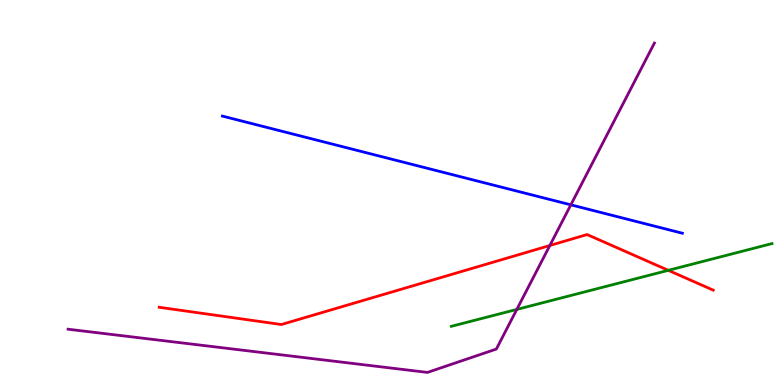[{'lines': ['blue', 'red'], 'intersections': []}, {'lines': ['green', 'red'], 'intersections': [{'x': 8.62, 'y': 2.98}]}, {'lines': ['purple', 'red'], 'intersections': [{'x': 7.09, 'y': 3.62}]}, {'lines': ['blue', 'green'], 'intersections': []}, {'lines': ['blue', 'purple'], 'intersections': [{'x': 7.37, 'y': 4.68}]}, {'lines': ['green', 'purple'], 'intersections': [{'x': 6.67, 'y': 1.96}]}]